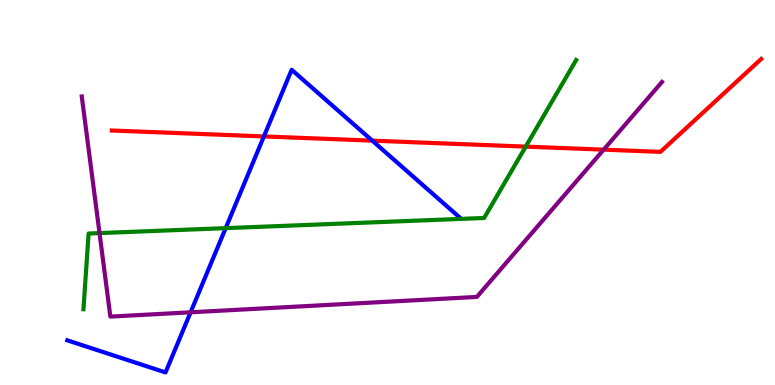[{'lines': ['blue', 'red'], 'intersections': [{'x': 3.41, 'y': 6.46}, {'x': 4.8, 'y': 6.35}]}, {'lines': ['green', 'red'], 'intersections': [{'x': 6.78, 'y': 6.19}]}, {'lines': ['purple', 'red'], 'intersections': [{'x': 7.79, 'y': 6.11}]}, {'lines': ['blue', 'green'], 'intersections': [{'x': 2.91, 'y': 4.07}]}, {'lines': ['blue', 'purple'], 'intersections': [{'x': 2.46, 'y': 1.89}]}, {'lines': ['green', 'purple'], 'intersections': [{'x': 1.28, 'y': 3.95}]}]